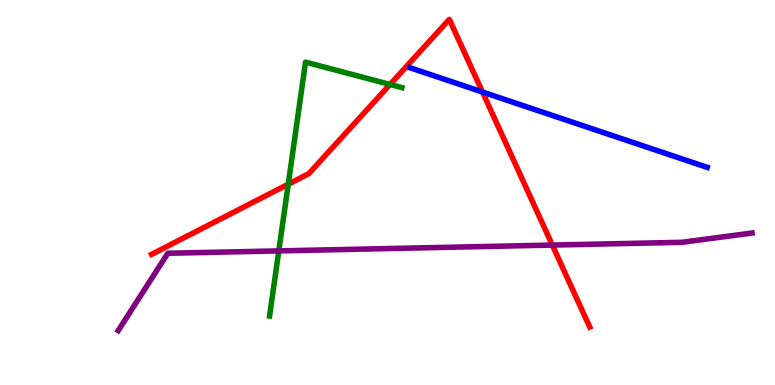[{'lines': ['blue', 'red'], 'intersections': [{'x': 6.23, 'y': 7.61}]}, {'lines': ['green', 'red'], 'intersections': [{'x': 3.72, 'y': 5.22}, {'x': 5.03, 'y': 7.81}]}, {'lines': ['purple', 'red'], 'intersections': [{'x': 7.13, 'y': 3.63}]}, {'lines': ['blue', 'green'], 'intersections': []}, {'lines': ['blue', 'purple'], 'intersections': []}, {'lines': ['green', 'purple'], 'intersections': [{'x': 3.6, 'y': 3.48}]}]